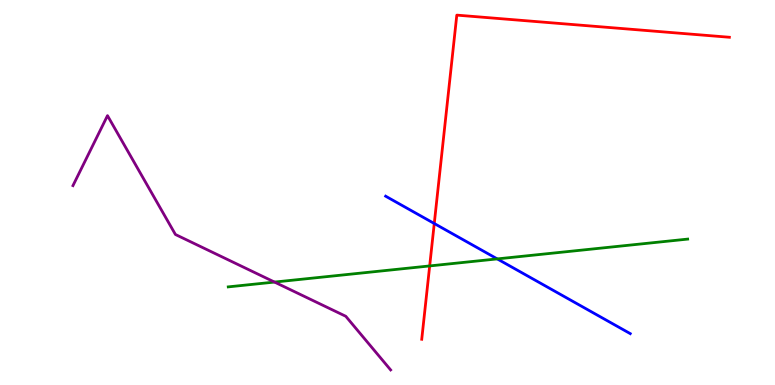[{'lines': ['blue', 'red'], 'intersections': [{'x': 5.6, 'y': 4.19}]}, {'lines': ['green', 'red'], 'intersections': [{'x': 5.54, 'y': 3.09}]}, {'lines': ['purple', 'red'], 'intersections': []}, {'lines': ['blue', 'green'], 'intersections': [{'x': 6.42, 'y': 3.28}]}, {'lines': ['blue', 'purple'], 'intersections': []}, {'lines': ['green', 'purple'], 'intersections': [{'x': 3.54, 'y': 2.67}]}]